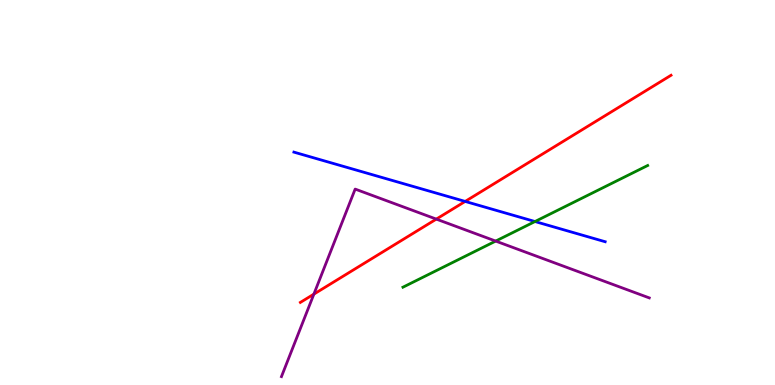[{'lines': ['blue', 'red'], 'intersections': [{'x': 6.0, 'y': 4.77}]}, {'lines': ['green', 'red'], 'intersections': []}, {'lines': ['purple', 'red'], 'intersections': [{'x': 4.05, 'y': 2.36}, {'x': 5.63, 'y': 4.31}]}, {'lines': ['blue', 'green'], 'intersections': [{'x': 6.9, 'y': 4.25}]}, {'lines': ['blue', 'purple'], 'intersections': []}, {'lines': ['green', 'purple'], 'intersections': [{'x': 6.4, 'y': 3.74}]}]